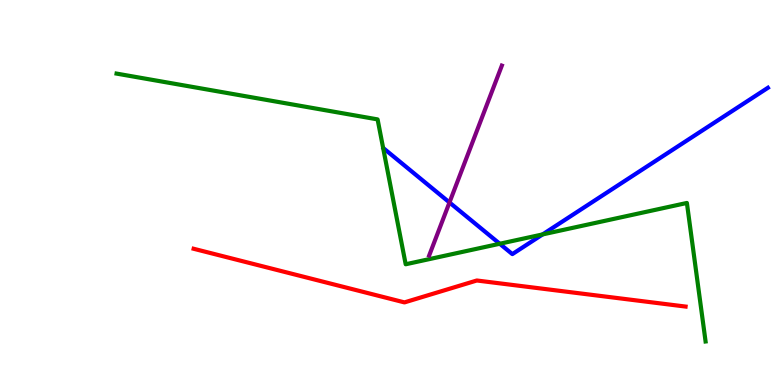[{'lines': ['blue', 'red'], 'intersections': []}, {'lines': ['green', 'red'], 'intersections': []}, {'lines': ['purple', 'red'], 'intersections': []}, {'lines': ['blue', 'green'], 'intersections': [{'x': 6.45, 'y': 3.67}, {'x': 7.0, 'y': 3.91}]}, {'lines': ['blue', 'purple'], 'intersections': [{'x': 5.8, 'y': 4.74}]}, {'lines': ['green', 'purple'], 'intersections': []}]